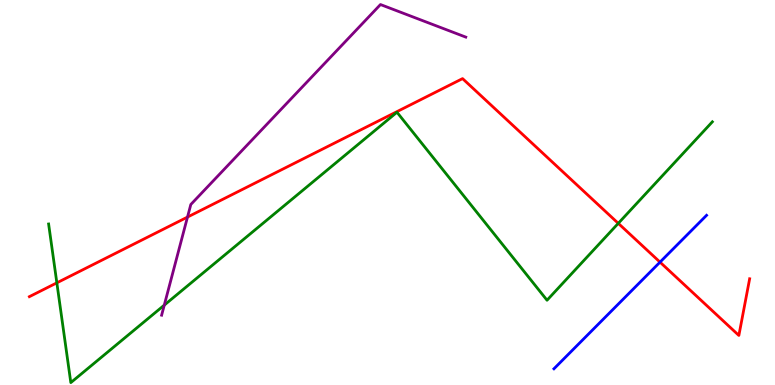[{'lines': ['blue', 'red'], 'intersections': [{'x': 8.52, 'y': 3.19}]}, {'lines': ['green', 'red'], 'intersections': [{'x': 0.734, 'y': 2.65}, {'x': 7.98, 'y': 4.2}]}, {'lines': ['purple', 'red'], 'intersections': [{'x': 2.42, 'y': 4.36}]}, {'lines': ['blue', 'green'], 'intersections': []}, {'lines': ['blue', 'purple'], 'intersections': []}, {'lines': ['green', 'purple'], 'intersections': [{'x': 2.12, 'y': 2.07}]}]